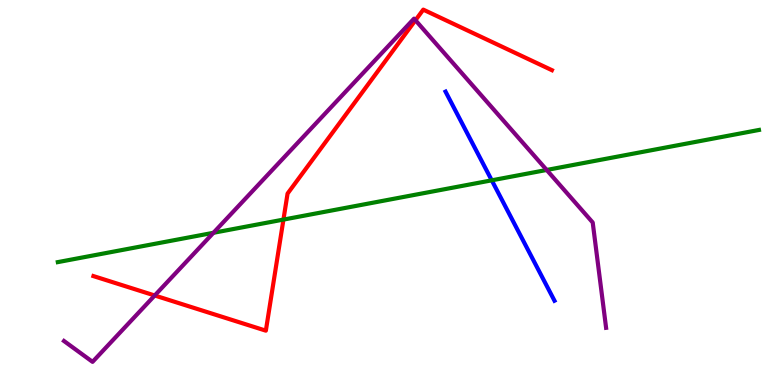[{'lines': ['blue', 'red'], 'intersections': []}, {'lines': ['green', 'red'], 'intersections': [{'x': 3.66, 'y': 4.3}]}, {'lines': ['purple', 'red'], 'intersections': [{'x': 2.0, 'y': 2.32}, {'x': 5.36, 'y': 9.47}]}, {'lines': ['blue', 'green'], 'intersections': [{'x': 6.35, 'y': 5.32}]}, {'lines': ['blue', 'purple'], 'intersections': []}, {'lines': ['green', 'purple'], 'intersections': [{'x': 2.75, 'y': 3.95}, {'x': 7.05, 'y': 5.59}]}]